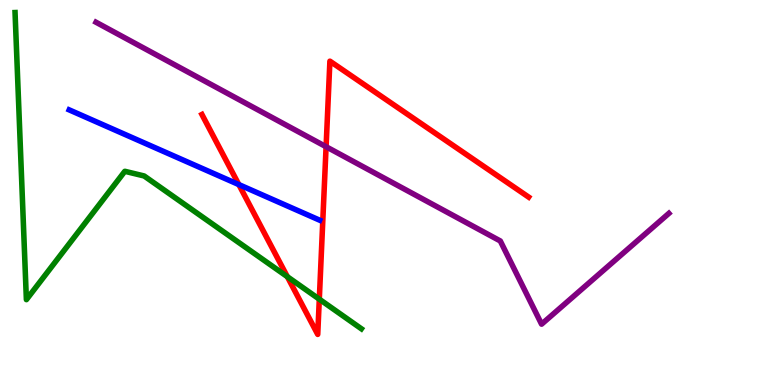[{'lines': ['blue', 'red'], 'intersections': [{'x': 3.08, 'y': 5.21}]}, {'lines': ['green', 'red'], 'intersections': [{'x': 3.71, 'y': 2.81}, {'x': 4.12, 'y': 2.23}]}, {'lines': ['purple', 'red'], 'intersections': [{'x': 4.21, 'y': 6.19}]}, {'lines': ['blue', 'green'], 'intersections': []}, {'lines': ['blue', 'purple'], 'intersections': []}, {'lines': ['green', 'purple'], 'intersections': []}]